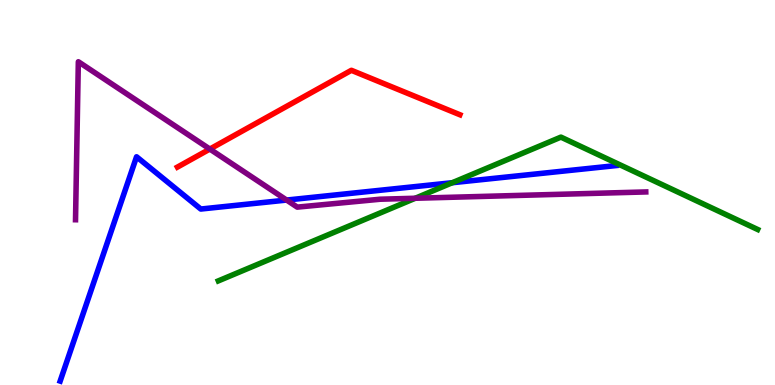[{'lines': ['blue', 'red'], 'intersections': []}, {'lines': ['green', 'red'], 'intersections': []}, {'lines': ['purple', 'red'], 'intersections': [{'x': 2.71, 'y': 6.13}]}, {'lines': ['blue', 'green'], 'intersections': [{'x': 5.84, 'y': 5.25}]}, {'lines': ['blue', 'purple'], 'intersections': [{'x': 3.7, 'y': 4.8}]}, {'lines': ['green', 'purple'], 'intersections': [{'x': 5.36, 'y': 4.85}]}]